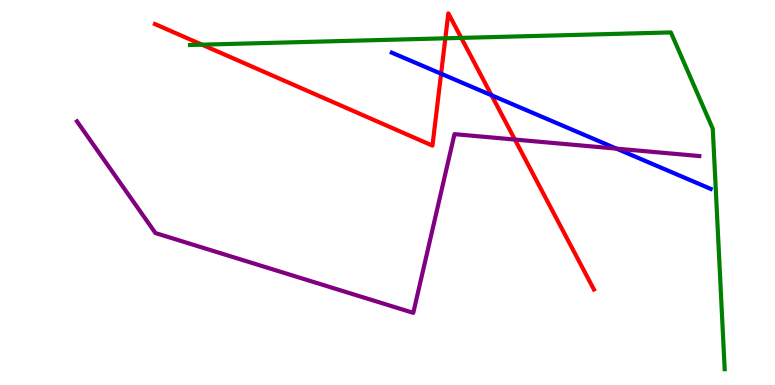[{'lines': ['blue', 'red'], 'intersections': [{'x': 5.69, 'y': 8.09}, {'x': 6.34, 'y': 7.53}]}, {'lines': ['green', 'red'], 'intersections': [{'x': 2.61, 'y': 8.84}, {'x': 5.75, 'y': 9.0}, {'x': 5.95, 'y': 9.02}]}, {'lines': ['purple', 'red'], 'intersections': [{'x': 6.64, 'y': 6.38}]}, {'lines': ['blue', 'green'], 'intersections': []}, {'lines': ['blue', 'purple'], 'intersections': [{'x': 7.96, 'y': 6.14}]}, {'lines': ['green', 'purple'], 'intersections': []}]